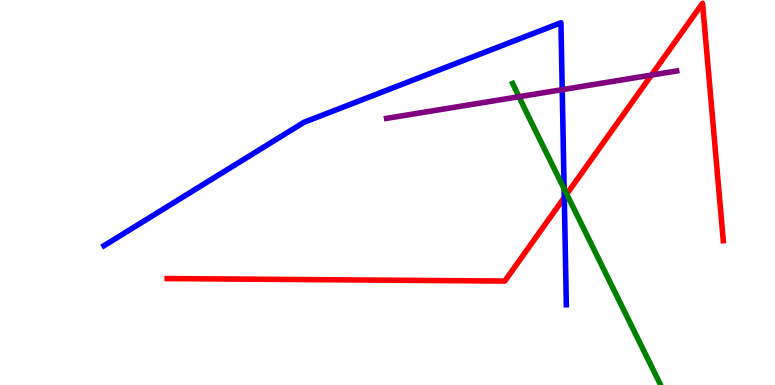[{'lines': ['blue', 'red'], 'intersections': [{'x': 7.28, 'y': 4.87}]}, {'lines': ['green', 'red'], 'intersections': [{'x': 7.31, 'y': 4.96}]}, {'lines': ['purple', 'red'], 'intersections': [{'x': 8.41, 'y': 8.05}]}, {'lines': ['blue', 'green'], 'intersections': [{'x': 7.28, 'y': 5.09}]}, {'lines': ['blue', 'purple'], 'intersections': [{'x': 7.25, 'y': 7.67}]}, {'lines': ['green', 'purple'], 'intersections': [{'x': 6.7, 'y': 7.49}]}]